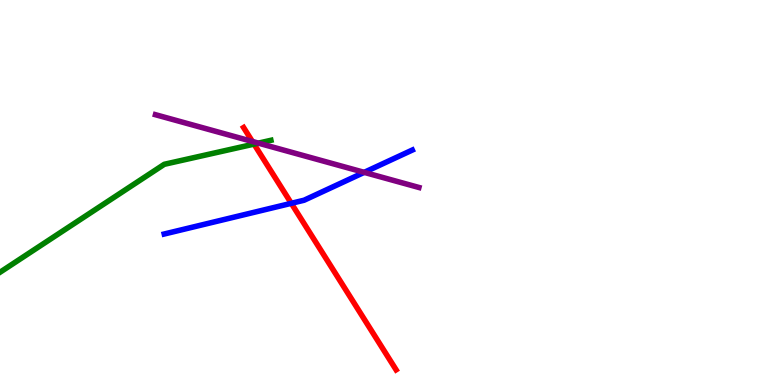[{'lines': ['blue', 'red'], 'intersections': [{'x': 3.76, 'y': 4.72}]}, {'lines': ['green', 'red'], 'intersections': [{'x': 3.28, 'y': 6.26}]}, {'lines': ['purple', 'red'], 'intersections': [{'x': 3.26, 'y': 6.33}]}, {'lines': ['blue', 'green'], 'intersections': []}, {'lines': ['blue', 'purple'], 'intersections': [{'x': 4.7, 'y': 5.52}]}, {'lines': ['green', 'purple'], 'intersections': [{'x': 3.33, 'y': 6.28}]}]